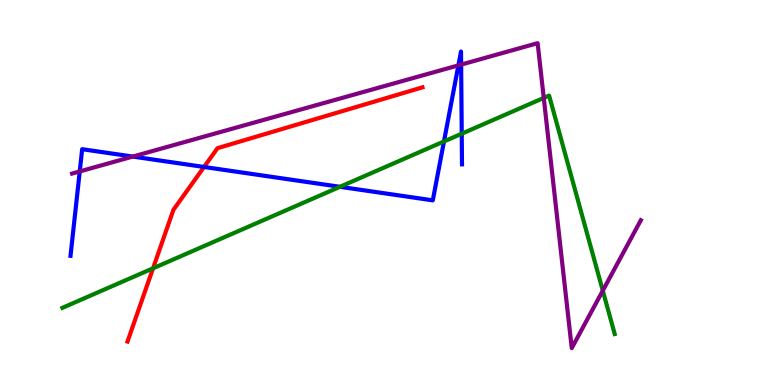[{'lines': ['blue', 'red'], 'intersections': [{'x': 2.63, 'y': 5.66}]}, {'lines': ['green', 'red'], 'intersections': [{'x': 1.97, 'y': 3.03}]}, {'lines': ['purple', 'red'], 'intersections': []}, {'lines': ['blue', 'green'], 'intersections': [{'x': 4.39, 'y': 5.15}, {'x': 5.73, 'y': 6.33}, {'x': 5.96, 'y': 6.53}]}, {'lines': ['blue', 'purple'], 'intersections': [{'x': 1.03, 'y': 5.55}, {'x': 1.71, 'y': 5.93}, {'x': 5.91, 'y': 8.3}, {'x': 5.95, 'y': 8.32}]}, {'lines': ['green', 'purple'], 'intersections': [{'x': 7.02, 'y': 7.46}, {'x': 7.78, 'y': 2.45}]}]